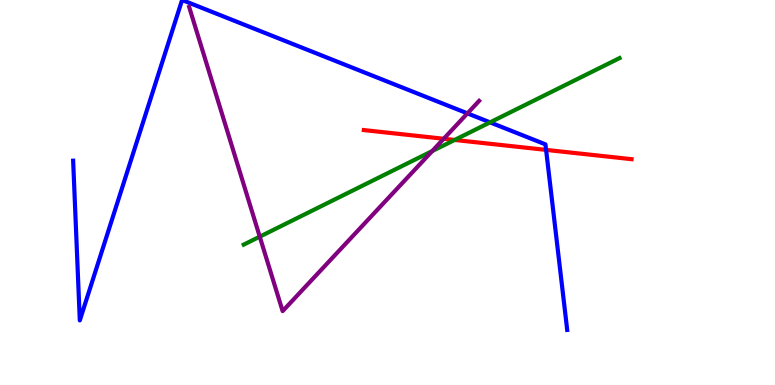[{'lines': ['blue', 'red'], 'intersections': [{'x': 7.05, 'y': 6.11}]}, {'lines': ['green', 'red'], 'intersections': [{'x': 5.87, 'y': 6.36}]}, {'lines': ['purple', 'red'], 'intersections': [{'x': 5.73, 'y': 6.4}]}, {'lines': ['blue', 'green'], 'intersections': [{'x': 6.32, 'y': 6.82}]}, {'lines': ['blue', 'purple'], 'intersections': [{'x': 6.03, 'y': 7.06}]}, {'lines': ['green', 'purple'], 'intersections': [{'x': 3.35, 'y': 3.85}, {'x': 5.58, 'y': 6.08}]}]